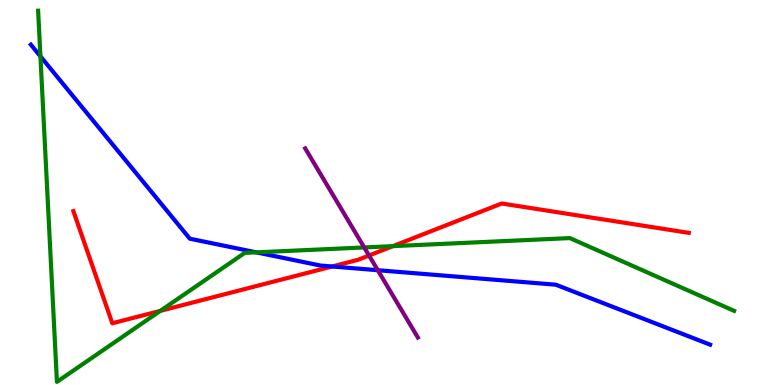[{'lines': ['blue', 'red'], 'intersections': [{'x': 4.29, 'y': 3.08}]}, {'lines': ['green', 'red'], 'intersections': [{'x': 2.07, 'y': 1.93}, {'x': 5.07, 'y': 3.61}]}, {'lines': ['purple', 'red'], 'intersections': [{'x': 4.76, 'y': 3.36}]}, {'lines': ['blue', 'green'], 'intersections': [{'x': 0.522, 'y': 8.54}, {'x': 3.31, 'y': 3.45}]}, {'lines': ['blue', 'purple'], 'intersections': [{'x': 4.87, 'y': 2.98}]}, {'lines': ['green', 'purple'], 'intersections': [{'x': 4.7, 'y': 3.57}]}]